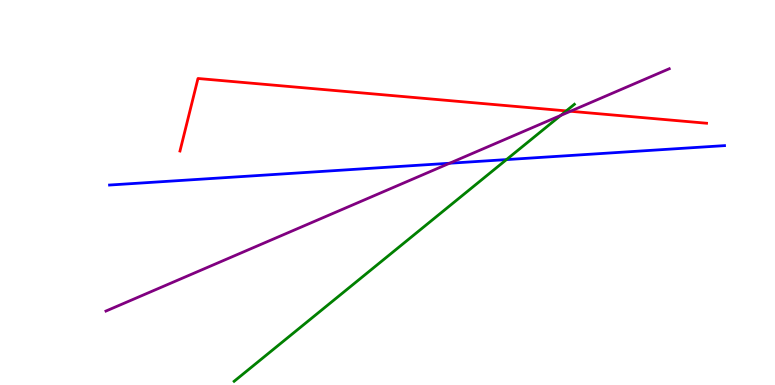[{'lines': ['blue', 'red'], 'intersections': []}, {'lines': ['green', 'red'], 'intersections': [{'x': 7.31, 'y': 7.12}]}, {'lines': ['purple', 'red'], 'intersections': [{'x': 7.36, 'y': 7.11}]}, {'lines': ['blue', 'green'], 'intersections': [{'x': 6.54, 'y': 5.85}]}, {'lines': ['blue', 'purple'], 'intersections': [{'x': 5.8, 'y': 5.76}]}, {'lines': ['green', 'purple'], 'intersections': [{'x': 7.23, 'y': 7.0}]}]